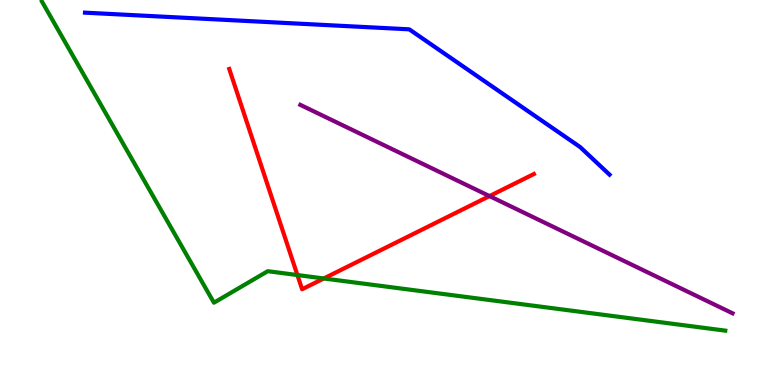[{'lines': ['blue', 'red'], 'intersections': []}, {'lines': ['green', 'red'], 'intersections': [{'x': 3.84, 'y': 2.86}, {'x': 4.18, 'y': 2.77}]}, {'lines': ['purple', 'red'], 'intersections': [{'x': 6.32, 'y': 4.91}]}, {'lines': ['blue', 'green'], 'intersections': []}, {'lines': ['blue', 'purple'], 'intersections': []}, {'lines': ['green', 'purple'], 'intersections': []}]